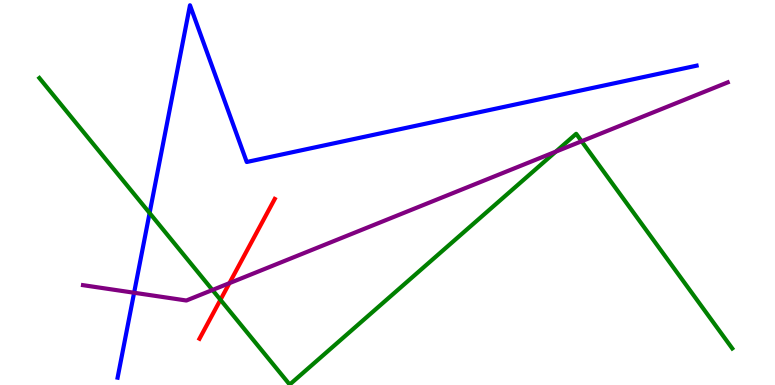[{'lines': ['blue', 'red'], 'intersections': []}, {'lines': ['green', 'red'], 'intersections': [{'x': 2.84, 'y': 2.21}]}, {'lines': ['purple', 'red'], 'intersections': [{'x': 2.96, 'y': 2.65}]}, {'lines': ['blue', 'green'], 'intersections': [{'x': 1.93, 'y': 4.47}]}, {'lines': ['blue', 'purple'], 'intersections': [{'x': 1.73, 'y': 2.4}]}, {'lines': ['green', 'purple'], 'intersections': [{'x': 2.74, 'y': 2.47}, {'x': 7.17, 'y': 6.06}, {'x': 7.5, 'y': 6.33}]}]